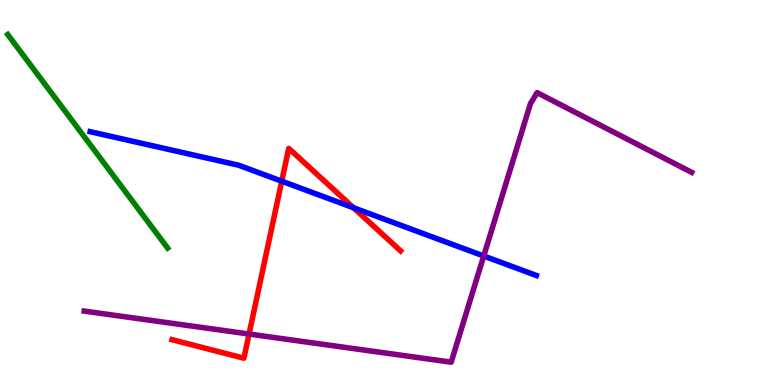[{'lines': ['blue', 'red'], 'intersections': [{'x': 3.64, 'y': 5.29}, {'x': 4.56, 'y': 4.6}]}, {'lines': ['green', 'red'], 'intersections': []}, {'lines': ['purple', 'red'], 'intersections': [{'x': 3.21, 'y': 1.32}]}, {'lines': ['blue', 'green'], 'intersections': []}, {'lines': ['blue', 'purple'], 'intersections': [{'x': 6.24, 'y': 3.35}]}, {'lines': ['green', 'purple'], 'intersections': []}]